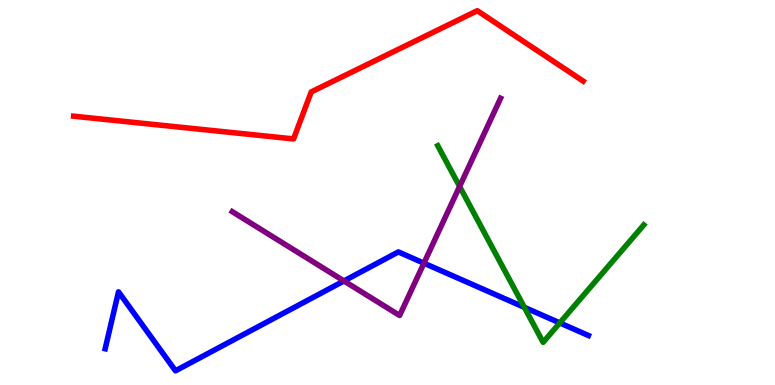[{'lines': ['blue', 'red'], 'intersections': []}, {'lines': ['green', 'red'], 'intersections': []}, {'lines': ['purple', 'red'], 'intersections': []}, {'lines': ['blue', 'green'], 'intersections': [{'x': 6.77, 'y': 2.02}, {'x': 7.22, 'y': 1.61}]}, {'lines': ['blue', 'purple'], 'intersections': [{'x': 4.44, 'y': 2.7}, {'x': 5.47, 'y': 3.16}]}, {'lines': ['green', 'purple'], 'intersections': [{'x': 5.93, 'y': 5.16}]}]